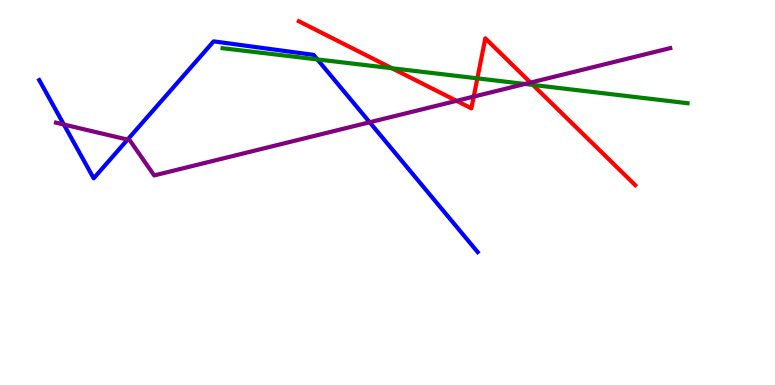[{'lines': ['blue', 'red'], 'intersections': []}, {'lines': ['green', 'red'], 'intersections': [{'x': 5.06, 'y': 8.23}, {'x': 6.16, 'y': 7.97}, {'x': 6.88, 'y': 7.79}]}, {'lines': ['purple', 'red'], 'intersections': [{'x': 5.89, 'y': 7.38}, {'x': 6.11, 'y': 7.49}, {'x': 6.85, 'y': 7.85}]}, {'lines': ['blue', 'green'], 'intersections': [{'x': 4.1, 'y': 8.46}]}, {'lines': ['blue', 'purple'], 'intersections': [{'x': 0.824, 'y': 6.77}, {'x': 1.65, 'y': 6.37}, {'x': 4.77, 'y': 6.82}]}, {'lines': ['green', 'purple'], 'intersections': [{'x': 6.77, 'y': 7.82}]}]